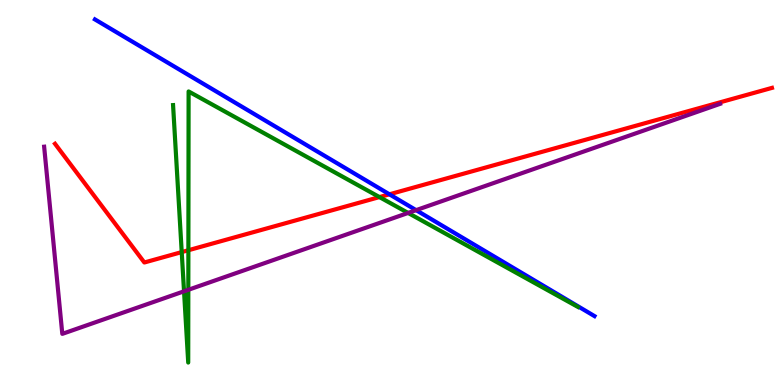[{'lines': ['blue', 'red'], 'intersections': [{'x': 5.02, 'y': 4.95}]}, {'lines': ['green', 'red'], 'intersections': [{'x': 2.34, 'y': 3.45}, {'x': 2.43, 'y': 3.5}, {'x': 4.9, 'y': 4.88}]}, {'lines': ['purple', 'red'], 'intersections': []}, {'lines': ['blue', 'green'], 'intersections': []}, {'lines': ['blue', 'purple'], 'intersections': [{'x': 5.37, 'y': 4.54}]}, {'lines': ['green', 'purple'], 'intersections': [{'x': 2.37, 'y': 2.43}, {'x': 2.43, 'y': 2.47}, {'x': 5.27, 'y': 4.47}]}]